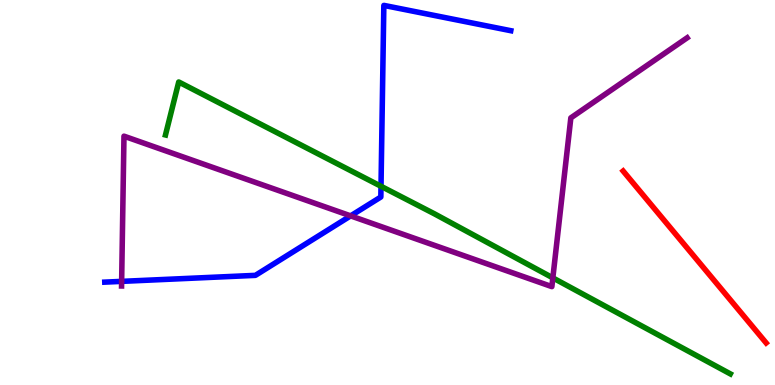[{'lines': ['blue', 'red'], 'intersections': []}, {'lines': ['green', 'red'], 'intersections': []}, {'lines': ['purple', 'red'], 'intersections': []}, {'lines': ['blue', 'green'], 'intersections': [{'x': 4.92, 'y': 5.16}]}, {'lines': ['blue', 'purple'], 'intersections': [{'x': 1.57, 'y': 2.69}, {'x': 4.52, 'y': 4.39}]}, {'lines': ['green', 'purple'], 'intersections': [{'x': 7.13, 'y': 2.78}]}]